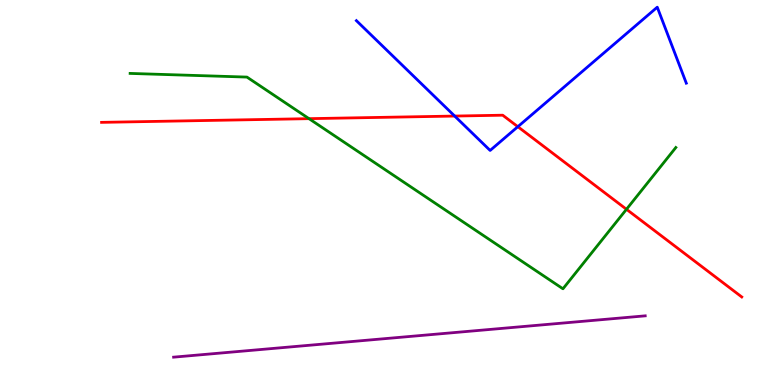[{'lines': ['blue', 'red'], 'intersections': [{'x': 5.87, 'y': 6.99}, {'x': 6.68, 'y': 6.71}]}, {'lines': ['green', 'red'], 'intersections': [{'x': 3.99, 'y': 6.92}, {'x': 8.08, 'y': 4.56}]}, {'lines': ['purple', 'red'], 'intersections': []}, {'lines': ['blue', 'green'], 'intersections': []}, {'lines': ['blue', 'purple'], 'intersections': []}, {'lines': ['green', 'purple'], 'intersections': []}]